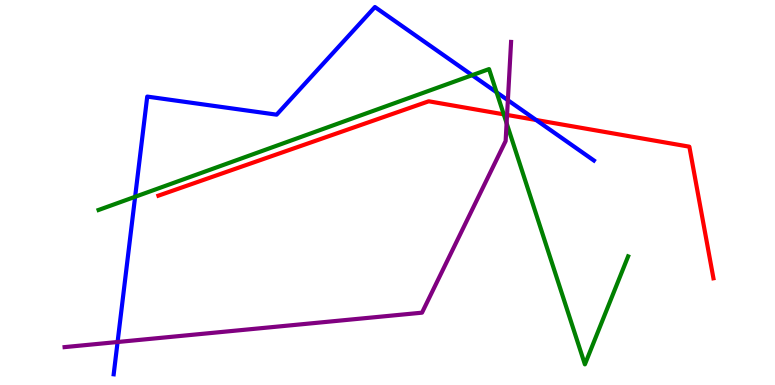[{'lines': ['blue', 'red'], 'intersections': [{'x': 6.92, 'y': 6.88}]}, {'lines': ['green', 'red'], 'intersections': [{'x': 6.5, 'y': 7.03}]}, {'lines': ['purple', 'red'], 'intersections': [{'x': 6.54, 'y': 7.01}]}, {'lines': ['blue', 'green'], 'intersections': [{'x': 1.74, 'y': 4.89}, {'x': 6.09, 'y': 8.05}, {'x': 6.41, 'y': 7.6}]}, {'lines': ['blue', 'purple'], 'intersections': [{'x': 1.52, 'y': 1.12}, {'x': 6.55, 'y': 7.4}]}, {'lines': ['green', 'purple'], 'intersections': [{'x': 6.54, 'y': 6.8}]}]